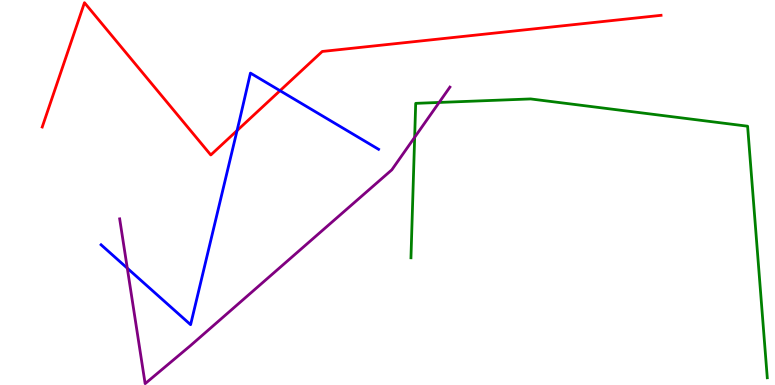[{'lines': ['blue', 'red'], 'intersections': [{'x': 3.06, 'y': 6.61}, {'x': 3.61, 'y': 7.64}]}, {'lines': ['green', 'red'], 'intersections': []}, {'lines': ['purple', 'red'], 'intersections': []}, {'lines': ['blue', 'green'], 'intersections': []}, {'lines': ['blue', 'purple'], 'intersections': [{'x': 1.64, 'y': 3.03}]}, {'lines': ['green', 'purple'], 'intersections': [{'x': 5.35, 'y': 6.43}, {'x': 5.67, 'y': 7.34}]}]